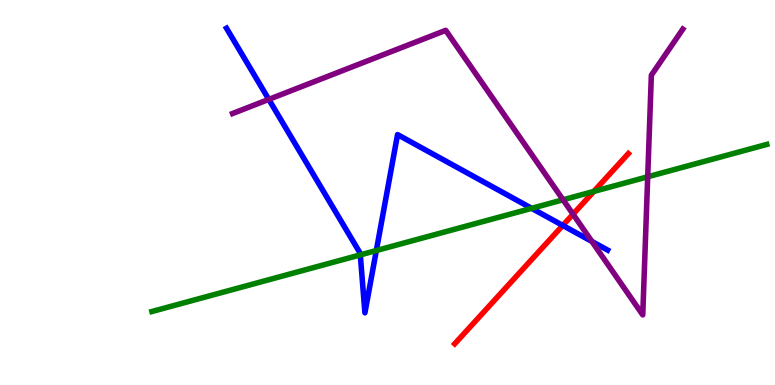[{'lines': ['blue', 'red'], 'intersections': [{'x': 7.26, 'y': 4.14}]}, {'lines': ['green', 'red'], 'intersections': [{'x': 7.66, 'y': 5.03}]}, {'lines': ['purple', 'red'], 'intersections': [{'x': 7.39, 'y': 4.44}]}, {'lines': ['blue', 'green'], 'intersections': [{'x': 4.65, 'y': 3.38}, {'x': 4.86, 'y': 3.49}, {'x': 6.86, 'y': 4.59}]}, {'lines': ['blue', 'purple'], 'intersections': [{'x': 3.47, 'y': 7.42}, {'x': 7.64, 'y': 3.73}]}, {'lines': ['green', 'purple'], 'intersections': [{'x': 7.27, 'y': 4.81}, {'x': 8.36, 'y': 5.41}]}]